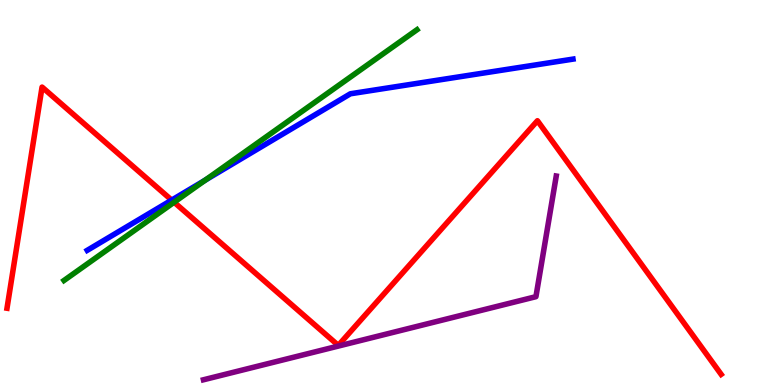[{'lines': ['blue', 'red'], 'intersections': [{'x': 2.22, 'y': 4.8}]}, {'lines': ['green', 'red'], 'intersections': [{'x': 2.25, 'y': 4.75}]}, {'lines': ['purple', 'red'], 'intersections': []}, {'lines': ['blue', 'green'], 'intersections': [{'x': 2.65, 'y': 5.32}]}, {'lines': ['blue', 'purple'], 'intersections': []}, {'lines': ['green', 'purple'], 'intersections': []}]